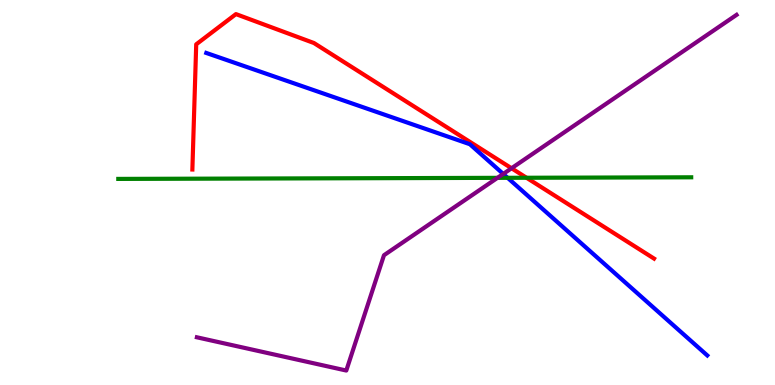[{'lines': ['blue', 'red'], 'intersections': []}, {'lines': ['green', 'red'], 'intersections': [{'x': 6.79, 'y': 5.38}]}, {'lines': ['purple', 'red'], 'intersections': [{'x': 6.6, 'y': 5.63}]}, {'lines': ['blue', 'green'], 'intersections': [{'x': 6.55, 'y': 5.38}]}, {'lines': ['blue', 'purple'], 'intersections': [{'x': 6.49, 'y': 5.48}]}, {'lines': ['green', 'purple'], 'intersections': [{'x': 6.42, 'y': 5.38}]}]